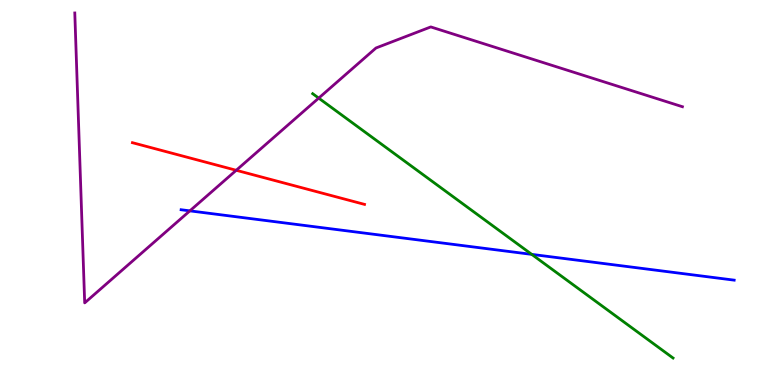[{'lines': ['blue', 'red'], 'intersections': []}, {'lines': ['green', 'red'], 'intersections': []}, {'lines': ['purple', 'red'], 'intersections': [{'x': 3.05, 'y': 5.58}]}, {'lines': ['blue', 'green'], 'intersections': [{'x': 6.86, 'y': 3.39}]}, {'lines': ['blue', 'purple'], 'intersections': [{'x': 2.45, 'y': 4.52}]}, {'lines': ['green', 'purple'], 'intersections': [{'x': 4.11, 'y': 7.45}]}]